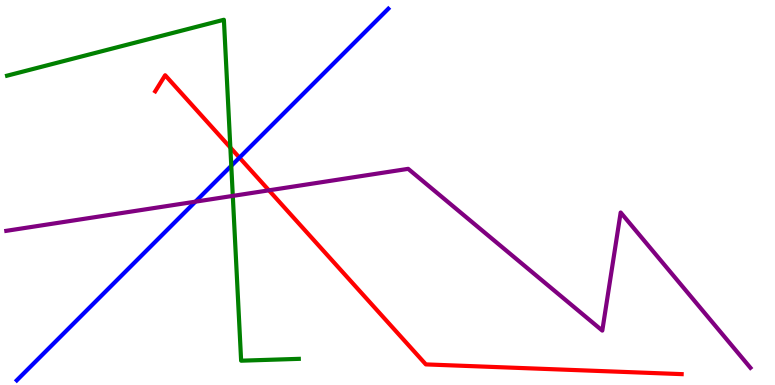[{'lines': ['blue', 'red'], 'intersections': [{'x': 3.09, 'y': 5.91}]}, {'lines': ['green', 'red'], 'intersections': [{'x': 2.97, 'y': 6.17}]}, {'lines': ['purple', 'red'], 'intersections': [{'x': 3.47, 'y': 5.06}]}, {'lines': ['blue', 'green'], 'intersections': [{'x': 2.98, 'y': 5.69}]}, {'lines': ['blue', 'purple'], 'intersections': [{'x': 2.52, 'y': 4.76}]}, {'lines': ['green', 'purple'], 'intersections': [{'x': 3.0, 'y': 4.91}]}]